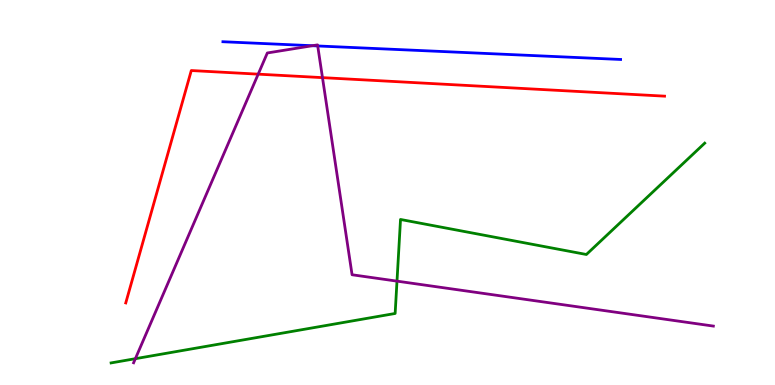[{'lines': ['blue', 'red'], 'intersections': []}, {'lines': ['green', 'red'], 'intersections': []}, {'lines': ['purple', 'red'], 'intersections': [{'x': 3.33, 'y': 8.07}, {'x': 4.16, 'y': 7.98}]}, {'lines': ['blue', 'green'], 'intersections': []}, {'lines': ['blue', 'purple'], 'intersections': [{'x': 4.03, 'y': 8.81}, {'x': 4.1, 'y': 8.81}]}, {'lines': ['green', 'purple'], 'intersections': [{'x': 1.75, 'y': 0.683}, {'x': 5.12, 'y': 2.7}]}]